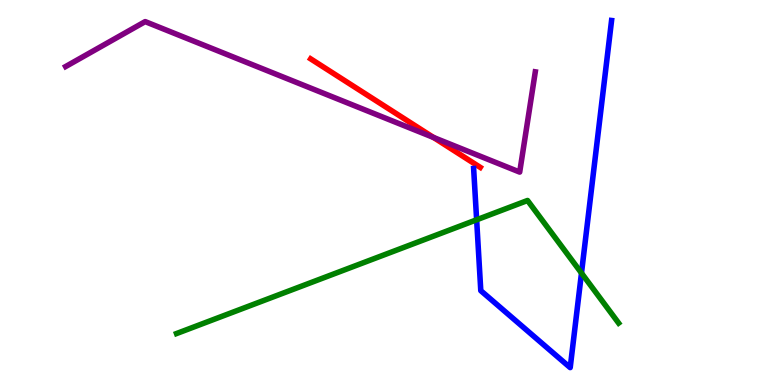[{'lines': ['blue', 'red'], 'intersections': []}, {'lines': ['green', 'red'], 'intersections': []}, {'lines': ['purple', 'red'], 'intersections': [{'x': 5.59, 'y': 6.43}]}, {'lines': ['blue', 'green'], 'intersections': [{'x': 6.15, 'y': 4.29}, {'x': 7.5, 'y': 2.91}]}, {'lines': ['blue', 'purple'], 'intersections': []}, {'lines': ['green', 'purple'], 'intersections': []}]